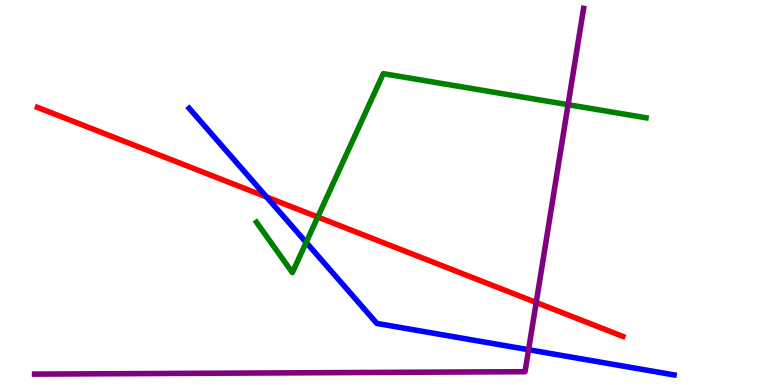[{'lines': ['blue', 'red'], 'intersections': [{'x': 3.44, 'y': 4.88}]}, {'lines': ['green', 'red'], 'intersections': [{'x': 4.1, 'y': 4.36}]}, {'lines': ['purple', 'red'], 'intersections': [{'x': 6.92, 'y': 2.14}]}, {'lines': ['blue', 'green'], 'intersections': [{'x': 3.95, 'y': 3.7}]}, {'lines': ['blue', 'purple'], 'intersections': [{'x': 6.82, 'y': 0.917}]}, {'lines': ['green', 'purple'], 'intersections': [{'x': 7.33, 'y': 7.28}]}]